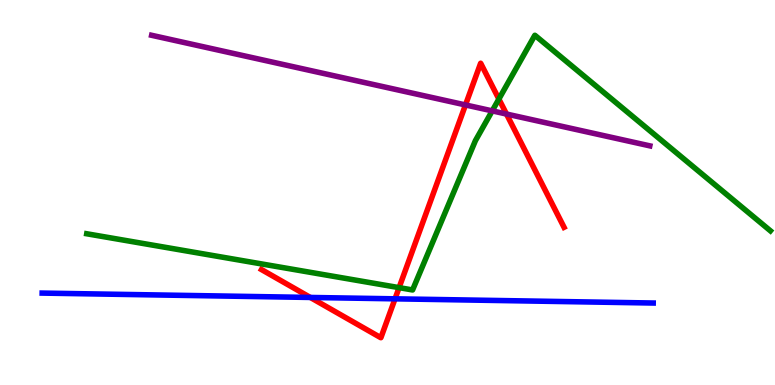[{'lines': ['blue', 'red'], 'intersections': [{'x': 4.0, 'y': 2.27}, {'x': 5.1, 'y': 2.24}]}, {'lines': ['green', 'red'], 'intersections': [{'x': 5.15, 'y': 2.53}, {'x': 6.44, 'y': 7.43}]}, {'lines': ['purple', 'red'], 'intersections': [{'x': 6.01, 'y': 7.27}, {'x': 6.54, 'y': 7.04}]}, {'lines': ['blue', 'green'], 'intersections': []}, {'lines': ['blue', 'purple'], 'intersections': []}, {'lines': ['green', 'purple'], 'intersections': [{'x': 6.35, 'y': 7.12}]}]